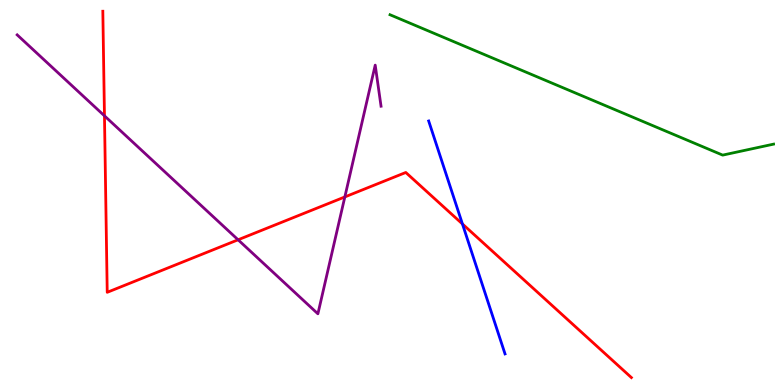[{'lines': ['blue', 'red'], 'intersections': [{'x': 5.97, 'y': 4.18}]}, {'lines': ['green', 'red'], 'intersections': []}, {'lines': ['purple', 'red'], 'intersections': [{'x': 1.35, 'y': 6.99}, {'x': 3.07, 'y': 3.77}, {'x': 4.45, 'y': 4.88}]}, {'lines': ['blue', 'green'], 'intersections': []}, {'lines': ['blue', 'purple'], 'intersections': []}, {'lines': ['green', 'purple'], 'intersections': []}]